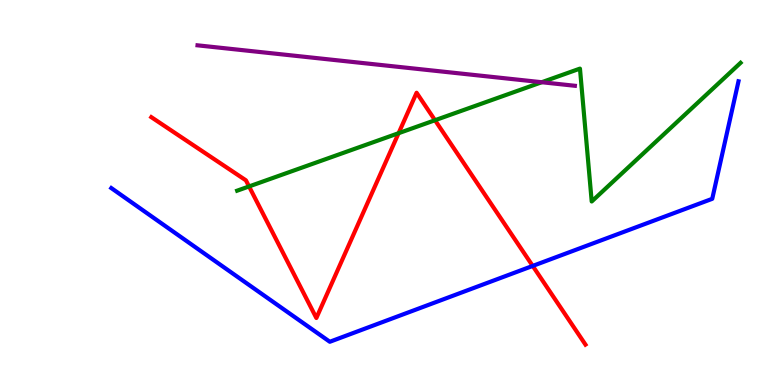[{'lines': ['blue', 'red'], 'intersections': [{'x': 6.87, 'y': 3.09}]}, {'lines': ['green', 'red'], 'intersections': [{'x': 3.21, 'y': 5.16}, {'x': 5.14, 'y': 6.54}, {'x': 5.61, 'y': 6.88}]}, {'lines': ['purple', 'red'], 'intersections': []}, {'lines': ['blue', 'green'], 'intersections': []}, {'lines': ['blue', 'purple'], 'intersections': []}, {'lines': ['green', 'purple'], 'intersections': [{'x': 6.99, 'y': 7.86}]}]